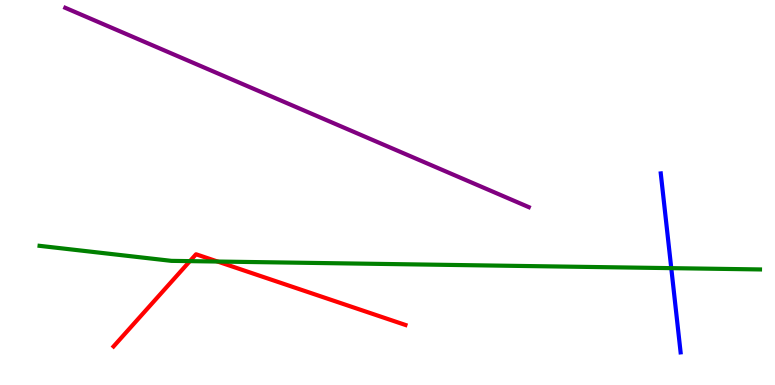[{'lines': ['blue', 'red'], 'intersections': []}, {'lines': ['green', 'red'], 'intersections': [{'x': 2.45, 'y': 3.22}, {'x': 2.81, 'y': 3.21}]}, {'lines': ['purple', 'red'], 'intersections': []}, {'lines': ['blue', 'green'], 'intersections': [{'x': 8.66, 'y': 3.04}]}, {'lines': ['blue', 'purple'], 'intersections': []}, {'lines': ['green', 'purple'], 'intersections': []}]